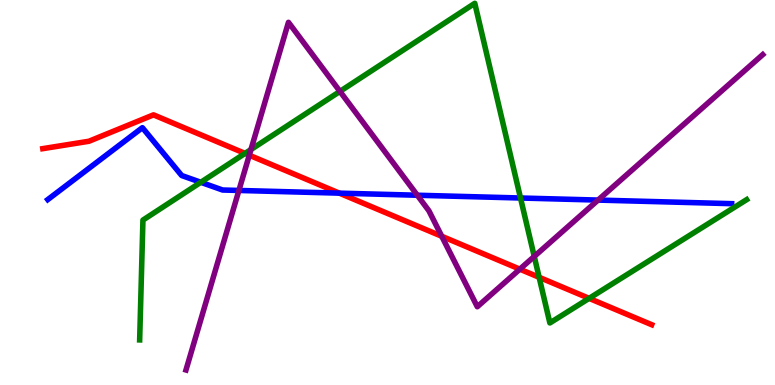[{'lines': ['blue', 'red'], 'intersections': [{'x': 4.38, 'y': 4.98}]}, {'lines': ['green', 'red'], 'intersections': [{'x': 3.16, 'y': 6.02}, {'x': 6.96, 'y': 2.8}, {'x': 7.6, 'y': 2.25}]}, {'lines': ['purple', 'red'], 'intersections': [{'x': 3.22, 'y': 5.97}, {'x': 5.7, 'y': 3.86}, {'x': 6.71, 'y': 3.01}]}, {'lines': ['blue', 'green'], 'intersections': [{'x': 2.59, 'y': 5.27}, {'x': 6.72, 'y': 4.86}]}, {'lines': ['blue', 'purple'], 'intersections': [{'x': 3.08, 'y': 5.05}, {'x': 5.38, 'y': 4.93}, {'x': 7.72, 'y': 4.8}]}, {'lines': ['green', 'purple'], 'intersections': [{'x': 3.24, 'y': 6.12}, {'x': 4.39, 'y': 7.63}, {'x': 6.89, 'y': 3.34}]}]